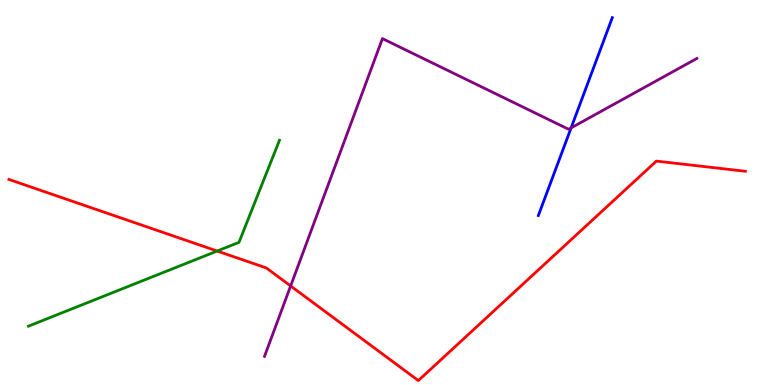[{'lines': ['blue', 'red'], 'intersections': []}, {'lines': ['green', 'red'], 'intersections': [{'x': 2.8, 'y': 3.48}]}, {'lines': ['purple', 'red'], 'intersections': [{'x': 3.75, 'y': 2.57}]}, {'lines': ['blue', 'green'], 'intersections': []}, {'lines': ['blue', 'purple'], 'intersections': [{'x': 7.37, 'y': 6.68}]}, {'lines': ['green', 'purple'], 'intersections': []}]